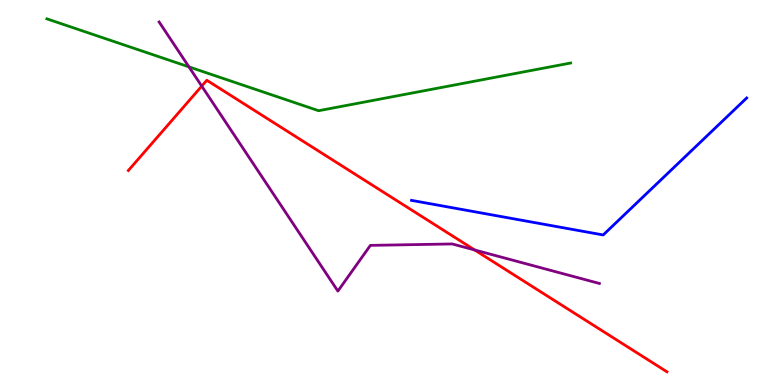[{'lines': ['blue', 'red'], 'intersections': []}, {'lines': ['green', 'red'], 'intersections': []}, {'lines': ['purple', 'red'], 'intersections': [{'x': 2.6, 'y': 7.76}, {'x': 6.12, 'y': 3.51}]}, {'lines': ['blue', 'green'], 'intersections': []}, {'lines': ['blue', 'purple'], 'intersections': []}, {'lines': ['green', 'purple'], 'intersections': [{'x': 2.44, 'y': 8.26}]}]